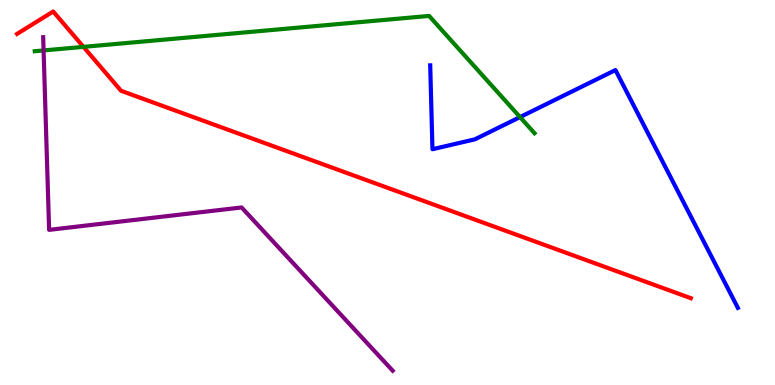[{'lines': ['blue', 'red'], 'intersections': []}, {'lines': ['green', 'red'], 'intersections': [{'x': 1.08, 'y': 8.78}]}, {'lines': ['purple', 'red'], 'intersections': []}, {'lines': ['blue', 'green'], 'intersections': [{'x': 6.71, 'y': 6.96}]}, {'lines': ['blue', 'purple'], 'intersections': []}, {'lines': ['green', 'purple'], 'intersections': [{'x': 0.562, 'y': 8.69}]}]